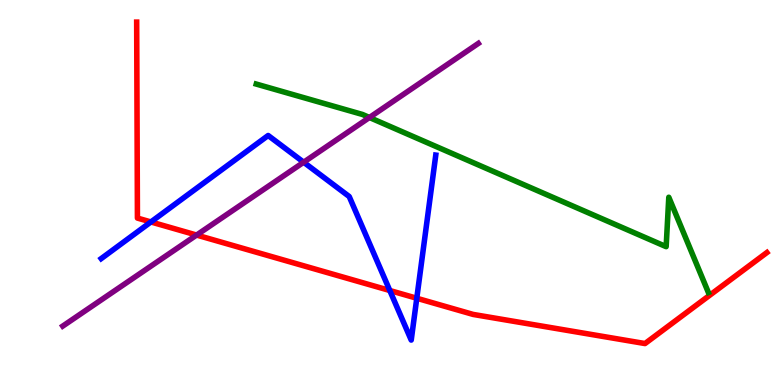[{'lines': ['blue', 'red'], 'intersections': [{'x': 1.95, 'y': 4.23}, {'x': 5.03, 'y': 2.45}, {'x': 5.38, 'y': 2.25}]}, {'lines': ['green', 'red'], 'intersections': []}, {'lines': ['purple', 'red'], 'intersections': [{'x': 2.54, 'y': 3.89}]}, {'lines': ['blue', 'green'], 'intersections': []}, {'lines': ['blue', 'purple'], 'intersections': [{'x': 3.92, 'y': 5.79}]}, {'lines': ['green', 'purple'], 'intersections': [{'x': 4.77, 'y': 6.95}]}]